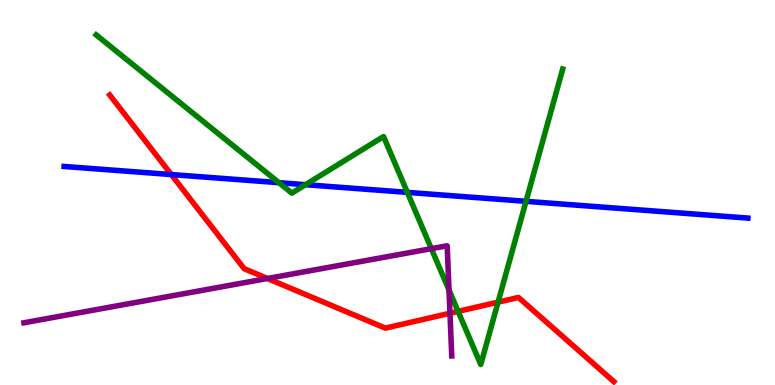[{'lines': ['blue', 'red'], 'intersections': [{'x': 2.21, 'y': 5.47}]}, {'lines': ['green', 'red'], 'intersections': [{'x': 5.91, 'y': 1.91}, {'x': 6.43, 'y': 2.15}]}, {'lines': ['purple', 'red'], 'intersections': [{'x': 3.45, 'y': 2.77}, {'x': 5.81, 'y': 1.86}]}, {'lines': ['blue', 'green'], 'intersections': [{'x': 3.6, 'y': 5.25}, {'x': 3.94, 'y': 5.2}, {'x': 5.26, 'y': 5.0}, {'x': 6.79, 'y': 4.77}]}, {'lines': ['blue', 'purple'], 'intersections': []}, {'lines': ['green', 'purple'], 'intersections': [{'x': 5.57, 'y': 3.54}, {'x': 5.79, 'y': 2.47}]}]